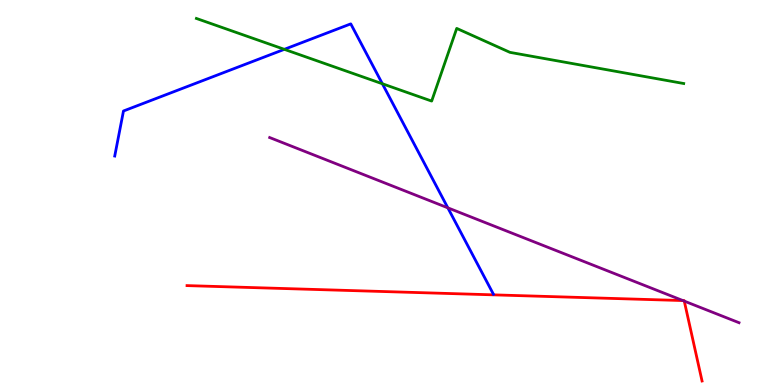[{'lines': ['blue', 'red'], 'intersections': []}, {'lines': ['green', 'red'], 'intersections': []}, {'lines': ['purple', 'red'], 'intersections': [{'x': 8.81, 'y': 2.19}, {'x': 8.83, 'y': 2.18}]}, {'lines': ['blue', 'green'], 'intersections': [{'x': 3.67, 'y': 8.72}, {'x': 4.93, 'y': 7.82}]}, {'lines': ['blue', 'purple'], 'intersections': [{'x': 5.78, 'y': 4.6}]}, {'lines': ['green', 'purple'], 'intersections': []}]